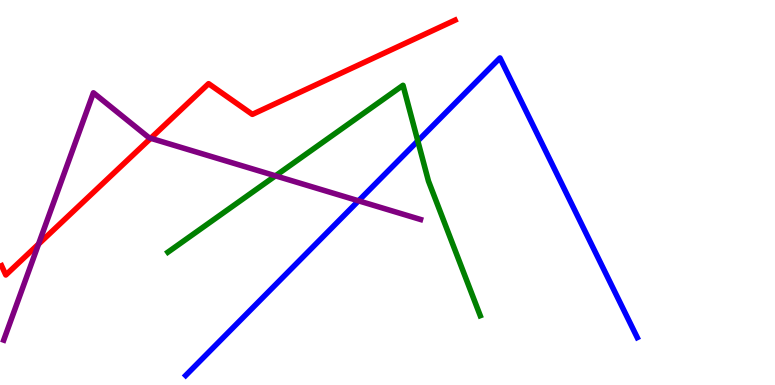[{'lines': ['blue', 'red'], 'intersections': []}, {'lines': ['green', 'red'], 'intersections': []}, {'lines': ['purple', 'red'], 'intersections': [{'x': 0.497, 'y': 3.66}, {'x': 1.94, 'y': 6.41}]}, {'lines': ['blue', 'green'], 'intersections': [{'x': 5.39, 'y': 6.34}]}, {'lines': ['blue', 'purple'], 'intersections': [{'x': 4.63, 'y': 4.78}]}, {'lines': ['green', 'purple'], 'intersections': [{'x': 3.55, 'y': 5.43}]}]